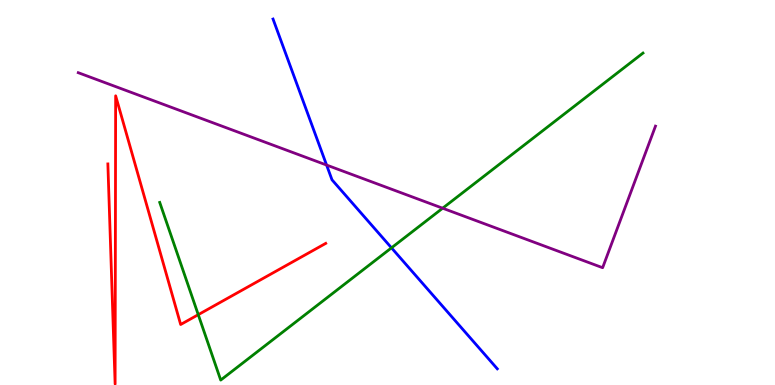[{'lines': ['blue', 'red'], 'intersections': []}, {'lines': ['green', 'red'], 'intersections': [{'x': 2.56, 'y': 1.83}]}, {'lines': ['purple', 'red'], 'intersections': []}, {'lines': ['blue', 'green'], 'intersections': [{'x': 5.05, 'y': 3.56}]}, {'lines': ['blue', 'purple'], 'intersections': [{'x': 4.21, 'y': 5.71}]}, {'lines': ['green', 'purple'], 'intersections': [{'x': 5.71, 'y': 4.59}]}]